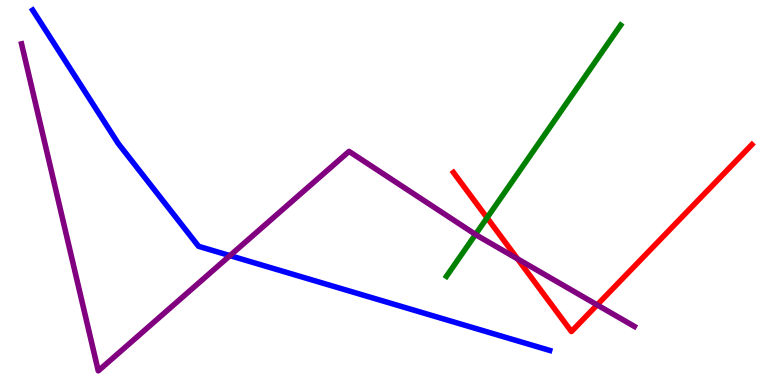[{'lines': ['blue', 'red'], 'intersections': []}, {'lines': ['green', 'red'], 'intersections': [{'x': 6.28, 'y': 4.34}]}, {'lines': ['purple', 'red'], 'intersections': [{'x': 6.68, 'y': 3.28}, {'x': 7.71, 'y': 2.08}]}, {'lines': ['blue', 'green'], 'intersections': []}, {'lines': ['blue', 'purple'], 'intersections': [{'x': 2.97, 'y': 3.36}]}, {'lines': ['green', 'purple'], 'intersections': [{'x': 6.14, 'y': 3.91}]}]